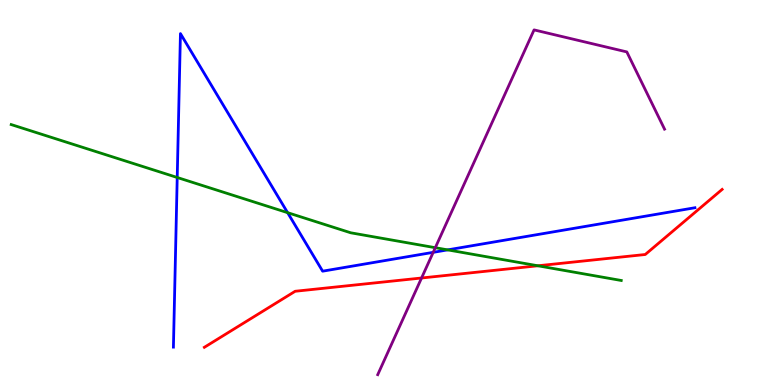[{'lines': ['blue', 'red'], 'intersections': []}, {'lines': ['green', 'red'], 'intersections': [{'x': 6.94, 'y': 3.1}]}, {'lines': ['purple', 'red'], 'intersections': [{'x': 5.44, 'y': 2.78}]}, {'lines': ['blue', 'green'], 'intersections': [{'x': 2.29, 'y': 5.39}, {'x': 3.71, 'y': 4.48}, {'x': 5.78, 'y': 3.51}]}, {'lines': ['blue', 'purple'], 'intersections': [{'x': 5.59, 'y': 3.45}]}, {'lines': ['green', 'purple'], 'intersections': [{'x': 5.62, 'y': 3.57}]}]